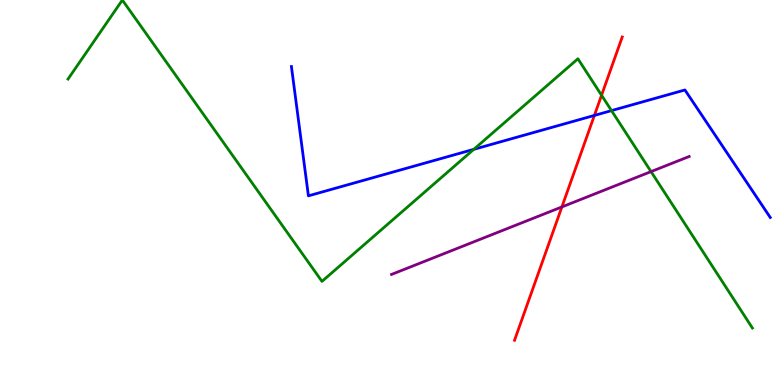[{'lines': ['blue', 'red'], 'intersections': [{'x': 7.67, 'y': 7.0}]}, {'lines': ['green', 'red'], 'intersections': [{'x': 7.76, 'y': 7.53}]}, {'lines': ['purple', 'red'], 'intersections': [{'x': 7.25, 'y': 4.63}]}, {'lines': ['blue', 'green'], 'intersections': [{'x': 6.11, 'y': 6.12}, {'x': 7.89, 'y': 7.13}]}, {'lines': ['blue', 'purple'], 'intersections': []}, {'lines': ['green', 'purple'], 'intersections': [{'x': 8.4, 'y': 5.54}]}]